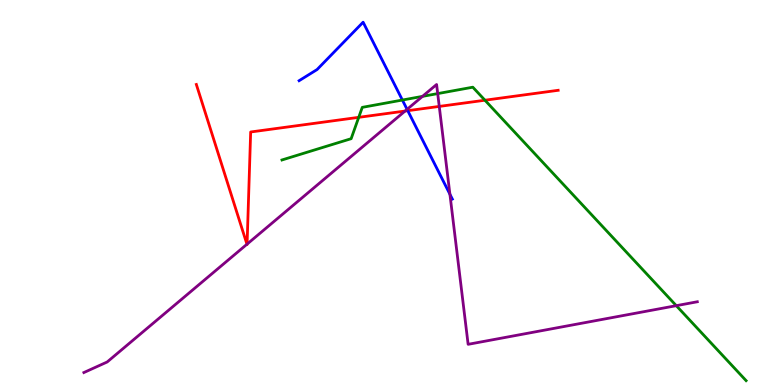[{'lines': ['blue', 'red'], 'intersections': [{'x': 5.26, 'y': 7.13}]}, {'lines': ['green', 'red'], 'intersections': [{'x': 4.63, 'y': 6.95}, {'x': 6.26, 'y': 7.4}]}, {'lines': ['purple', 'red'], 'intersections': [{'x': 3.19, 'y': 3.66}, {'x': 3.19, 'y': 3.66}, {'x': 5.23, 'y': 7.12}, {'x': 5.67, 'y': 7.24}]}, {'lines': ['blue', 'green'], 'intersections': [{'x': 5.19, 'y': 7.4}]}, {'lines': ['blue', 'purple'], 'intersections': [{'x': 5.25, 'y': 7.16}, {'x': 5.81, 'y': 4.95}]}, {'lines': ['green', 'purple'], 'intersections': [{'x': 5.45, 'y': 7.5}, {'x': 5.65, 'y': 7.57}, {'x': 8.73, 'y': 2.06}]}]